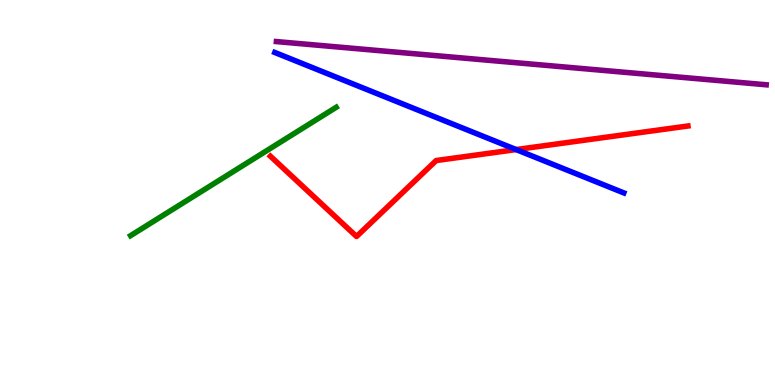[{'lines': ['blue', 'red'], 'intersections': [{'x': 6.66, 'y': 6.12}]}, {'lines': ['green', 'red'], 'intersections': []}, {'lines': ['purple', 'red'], 'intersections': []}, {'lines': ['blue', 'green'], 'intersections': []}, {'lines': ['blue', 'purple'], 'intersections': []}, {'lines': ['green', 'purple'], 'intersections': []}]